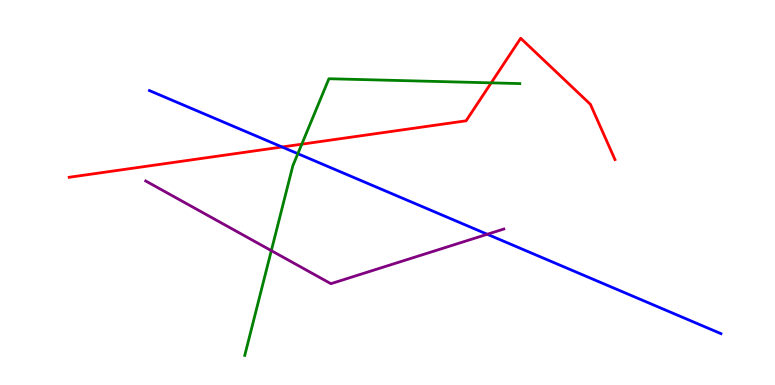[{'lines': ['blue', 'red'], 'intersections': [{'x': 3.64, 'y': 6.18}]}, {'lines': ['green', 'red'], 'intersections': [{'x': 3.89, 'y': 6.26}, {'x': 6.34, 'y': 7.85}]}, {'lines': ['purple', 'red'], 'intersections': []}, {'lines': ['blue', 'green'], 'intersections': [{'x': 3.84, 'y': 6.01}]}, {'lines': ['blue', 'purple'], 'intersections': [{'x': 6.29, 'y': 3.92}]}, {'lines': ['green', 'purple'], 'intersections': [{'x': 3.5, 'y': 3.49}]}]